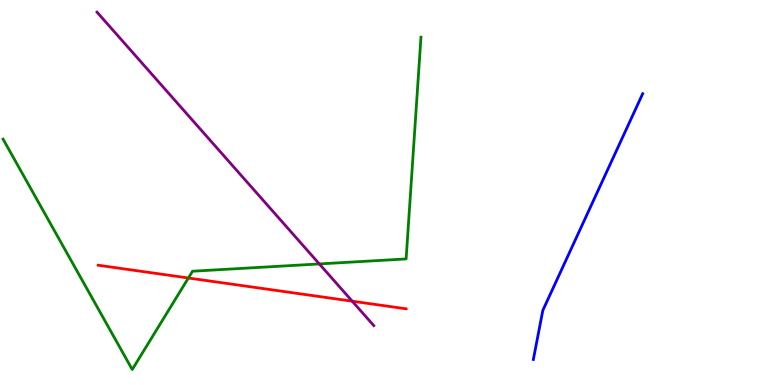[{'lines': ['blue', 'red'], 'intersections': []}, {'lines': ['green', 'red'], 'intersections': [{'x': 2.43, 'y': 2.78}]}, {'lines': ['purple', 'red'], 'intersections': [{'x': 4.54, 'y': 2.18}]}, {'lines': ['blue', 'green'], 'intersections': []}, {'lines': ['blue', 'purple'], 'intersections': []}, {'lines': ['green', 'purple'], 'intersections': [{'x': 4.12, 'y': 3.14}]}]